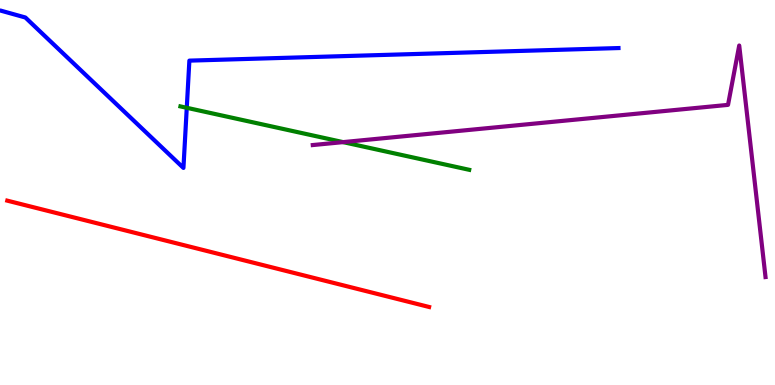[{'lines': ['blue', 'red'], 'intersections': []}, {'lines': ['green', 'red'], 'intersections': []}, {'lines': ['purple', 'red'], 'intersections': []}, {'lines': ['blue', 'green'], 'intersections': [{'x': 2.41, 'y': 7.2}]}, {'lines': ['blue', 'purple'], 'intersections': []}, {'lines': ['green', 'purple'], 'intersections': [{'x': 4.43, 'y': 6.31}]}]